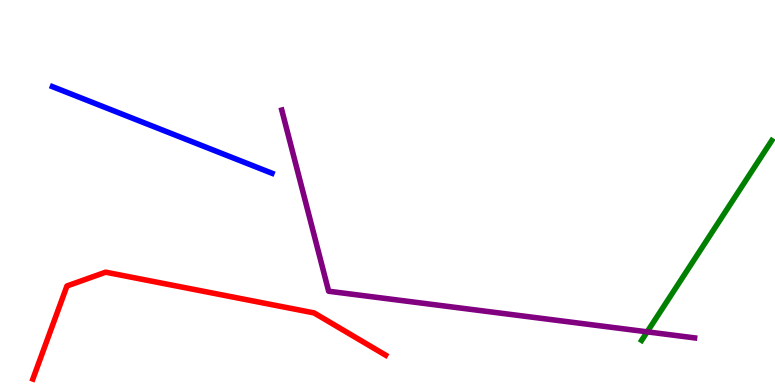[{'lines': ['blue', 'red'], 'intersections': []}, {'lines': ['green', 'red'], 'intersections': []}, {'lines': ['purple', 'red'], 'intersections': []}, {'lines': ['blue', 'green'], 'intersections': []}, {'lines': ['blue', 'purple'], 'intersections': []}, {'lines': ['green', 'purple'], 'intersections': [{'x': 8.35, 'y': 1.38}]}]